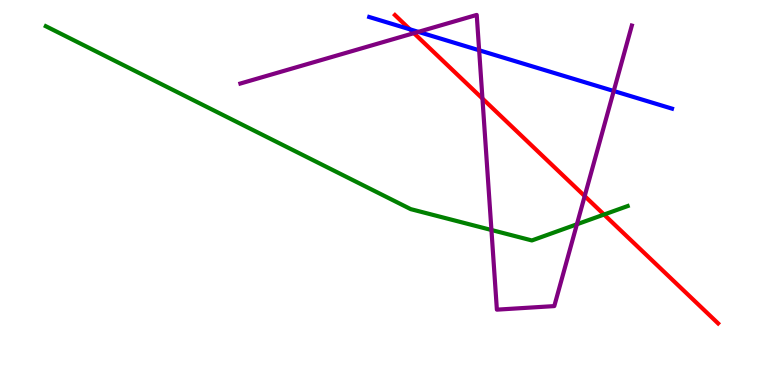[{'lines': ['blue', 'red'], 'intersections': [{'x': 5.29, 'y': 9.24}]}, {'lines': ['green', 'red'], 'intersections': [{'x': 7.79, 'y': 4.43}]}, {'lines': ['purple', 'red'], 'intersections': [{'x': 5.34, 'y': 9.14}, {'x': 6.23, 'y': 7.44}, {'x': 7.54, 'y': 4.91}]}, {'lines': ['blue', 'green'], 'intersections': []}, {'lines': ['blue', 'purple'], 'intersections': [{'x': 5.4, 'y': 9.17}, {'x': 6.18, 'y': 8.69}, {'x': 7.92, 'y': 7.64}]}, {'lines': ['green', 'purple'], 'intersections': [{'x': 6.34, 'y': 4.03}, {'x': 7.44, 'y': 4.17}]}]